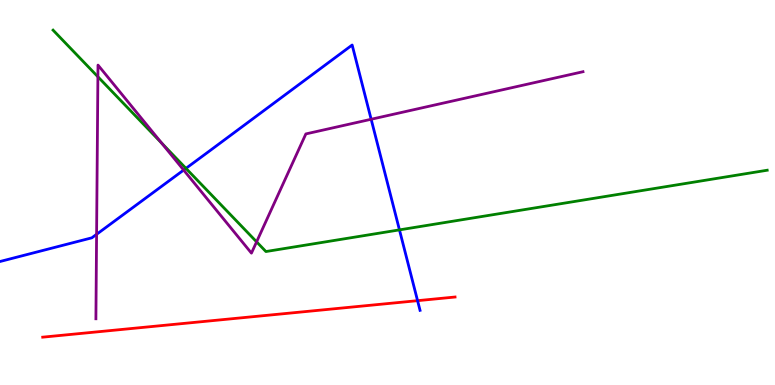[{'lines': ['blue', 'red'], 'intersections': [{'x': 5.39, 'y': 2.19}]}, {'lines': ['green', 'red'], 'intersections': []}, {'lines': ['purple', 'red'], 'intersections': []}, {'lines': ['blue', 'green'], 'intersections': [{'x': 2.4, 'y': 5.63}, {'x': 5.15, 'y': 4.03}]}, {'lines': ['blue', 'purple'], 'intersections': [{'x': 1.25, 'y': 3.91}, {'x': 2.37, 'y': 5.58}, {'x': 4.79, 'y': 6.9}]}, {'lines': ['green', 'purple'], 'intersections': [{'x': 1.26, 'y': 8.01}, {'x': 2.09, 'y': 6.28}, {'x': 3.31, 'y': 3.72}]}]